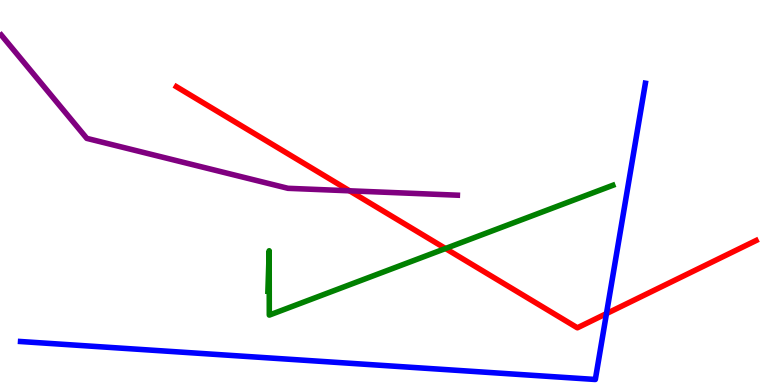[{'lines': ['blue', 'red'], 'intersections': [{'x': 7.83, 'y': 1.85}]}, {'lines': ['green', 'red'], 'intersections': [{'x': 5.75, 'y': 3.55}]}, {'lines': ['purple', 'red'], 'intersections': [{'x': 4.51, 'y': 5.04}]}, {'lines': ['blue', 'green'], 'intersections': []}, {'lines': ['blue', 'purple'], 'intersections': []}, {'lines': ['green', 'purple'], 'intersections': []}]